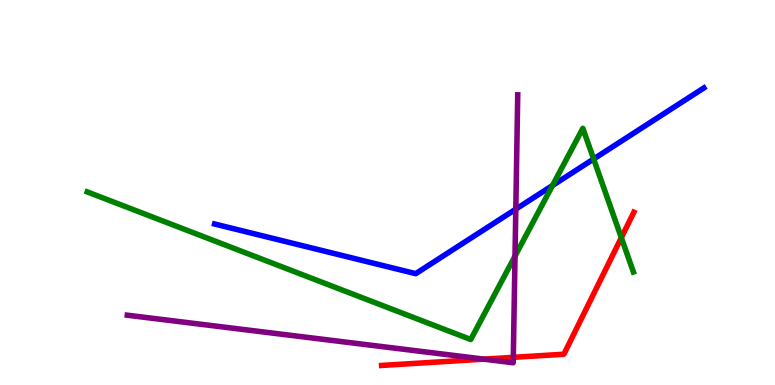[{'lines': ['blue', 'red'], 'intersections': []}, {'lines': ['green', 'red'], 'intersections': [{'x': 8.02, 'y': 3.83}]}, {'lines': ['purple', 'red'], 'intersections': [{'x': 6.24, 'y': 0.672}, {'x': 6.62, 'y': 0.718}]}, {'lines': ['blue', 'green'], 'intersections': [{'x': 7.13, 'y': 5.18}, {'x': 7.66, 'y': 5.87}]}, {'lines': ['blue', 'purple'], 'intersections': [{'x': 6.66, 'y': 4.57}]}, {'lines': ['green', 'purple'], 'intersections': [{'x': 6.65, 'y': 3.35}]}]